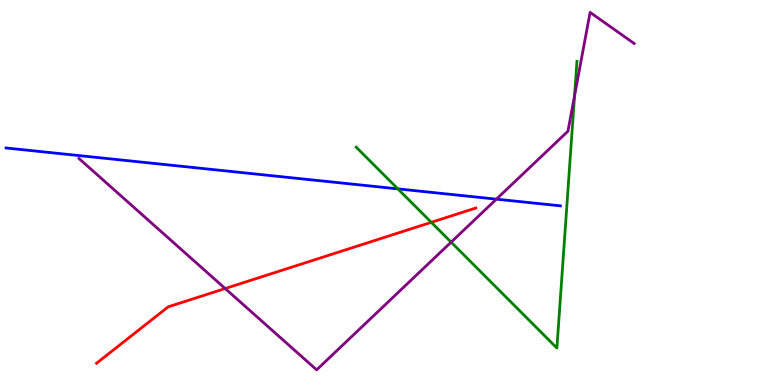[{'lines': ['blue', 'red'], 'intersections': []}, {'lines': ['green', 'red'], 'intersections': [{'x': 5.57, 'y': 4.23}]}, {'lines': ['purple', 'red'], 'intersections': [{'x': 2.91, 'y': 2.51}]}, {'lines': ['blue', 'green'], 'intersections': [{'x': 5.13, 'y': 5.09}]}, {'lines': ['blue', 'purple'], 'intersections': [{'x': 6.41, 'y': 4.83}]}, {'lines': ['green', 'purple'], 'intersections': [{'x': 5.82, 'y': 3.71}, {'x': 7.41, 'y': 7.51}]}]